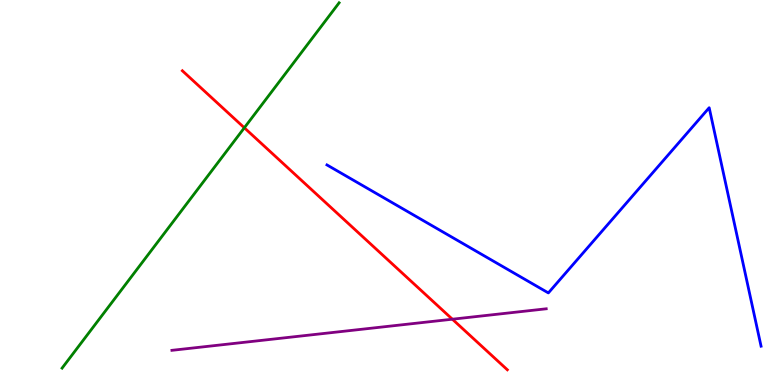[{'lines': ['blue', 'red'], 'intersections': []}, {'lines': ['green', 'red'], 'intersections': [{'x': 3.15, 'y': 6.68}]}, {'lines': ['purple', 'red'], 'intersections': [{'x': 5.84, 'y': 1.71}]}, {'lines': ['blue', 'green'], 'intersections': []}, {'lines': ['blue', 'purple'], 'intersections': []}, {'lines': ['green', 'purple'], 'intersections': []}]